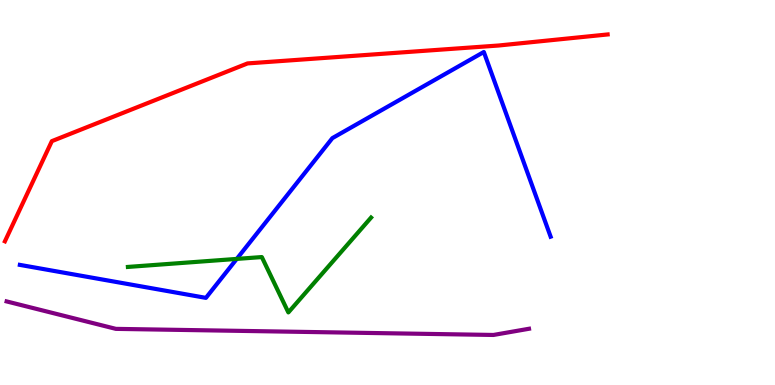[{'lines': ['blue', 'red'], 'intersections': []}, {'lines': ['green', 'red'], 'intersections': []}, {'lines': ['purple', 'red'], 'intersections': []}, {'lines': ['blue', 'green'], 'intersections': [{'x': 3.05, 'y': 3.28}]}, {'lines': ['blue', 'purple'], 'intersections': []}, {'lines': ['green', 'purple'], 'intersections': []}]